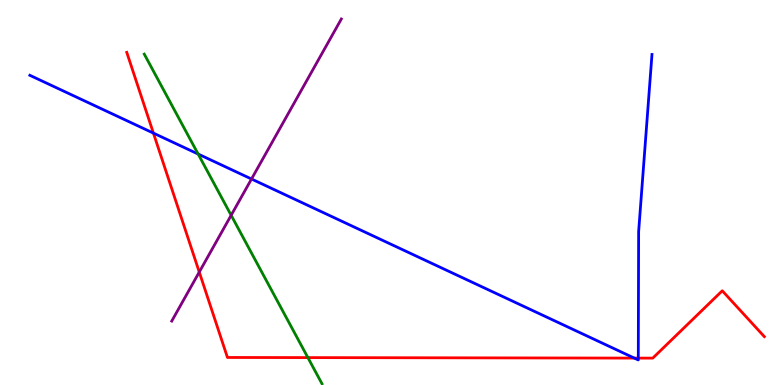[{'lines': ['blue', 'red'], 'intersections': [{'x': 1.98, 'y': 6.54}, {'x': 8.18, 'y': 0.699}, {'x': 8.24, 'y': 0.699}]}, {'lines': ['green', 'red'], 'intersections': [{'x': 3.97, 'y': 0.712}]}, {'lines': ['purple', 'red'], 'intersections': [{'x': 2.57, 'y': 2.93}]}, {'lines': ['blue', 'green'], 'intersections': [{'x': 2.56, 'y': 6.0}]}, {'lines': ['blue', 'purple'], 'intersections': [{'x': 3.25, 'y': 5.35}]}, {'lines': ['green', 'purple'], 'intersections': [{'x': 2.98, 'y': 4.41}]}]